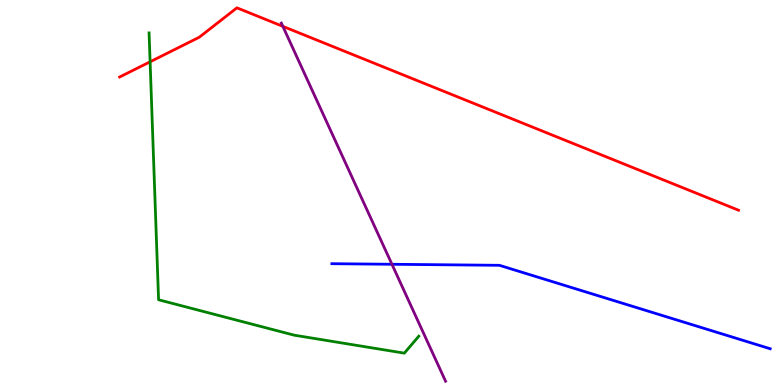[{'lines': ['blue', 'red'], 'intersections': []}, {'lines': ['green', 'red'], 'intersections': [{'x': 1.94, 'y': 8.39}]}, {'lines': ['purple', 'red'], 'intersections': [{'x': 3.65, 'y': 9.32}]}, {'lines': ['blue', 'green'], 'intersections': []}, {'lines': ['blue', 'purple'], 'intersections': [{'x': 5.06, 'y': 3.14}]}, {'lines': ['green', 'purple'], 'intersections': []}]